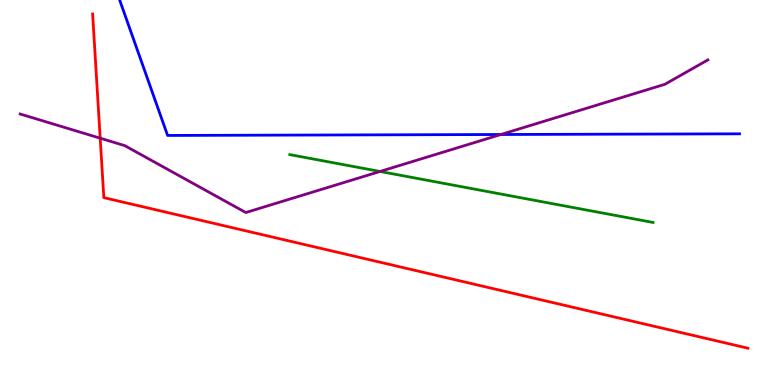[{'lines': ['blue', 'red'], 'intersections': []}, {'lines': ['green', 'red'], 'intersections': []}, {'lines': ['purple', 'red'], 'intersections': [{'x': 1.29, 'y': 6.41}]}, {'lines': ['blue', 'green'], 'intersections': []}, {'lines': ['blue', 'purple'], 'intersections': [{'x': 6.46, 'y': 6.51}]}, {'lines': ['green', 'purple'], 'intersections': [{'x': 4.9, 'y': 5.55}]}]